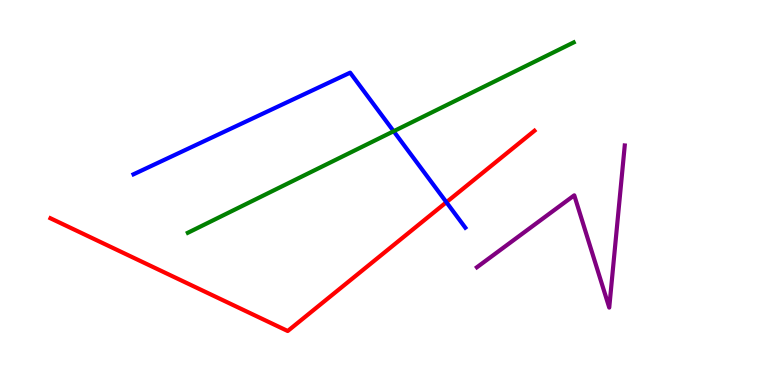[{'lines': ['blue', 'red'], 'intersections': [{'x': 5.76, 'y': 4.75}]}, {'lines': ['green', 'red'], 'intersections': []}, {'lines': ['purple', 'red'], 'intersections': []}, {'lines': ['blue', 'green'], 'intersections': [{'x': 5.08, 'y': 6.59}]}, {'lines': ['blue', 'purple'], 'intersections': []}, {'lines': ['green', 'purple'], 'intersections': []}]